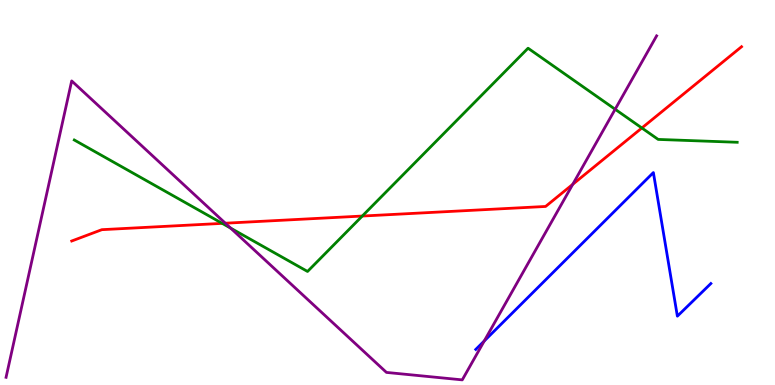[{'lines': ['blue', 'red'], 'intersections': []}, {'lines': ['green', 'red'], 'intersections': [{'x': 2.87, 'y': 4.2}, {'x': 4.67, 'y': 4.39}, {'x': 8.28, 'y': 6.68}]}, {'lines': ['purple', 'red'], 'intersections': [{'x': 2.91, 'y': 4.2}, {'x': 7.39, 'y': 5.21}]}, {'lines': ['blue', 'green'], 'intersections': []}, {'lines': ['blue', 'purple'], 'intersections': [{'x': 6.25, 'y': 1.14}]}, {'lines': ['green', 'purple'], 'intersections': [{'x': 2.98, 'y': 4.08}, {'x': 7.94, 'y': 7.16}]}]